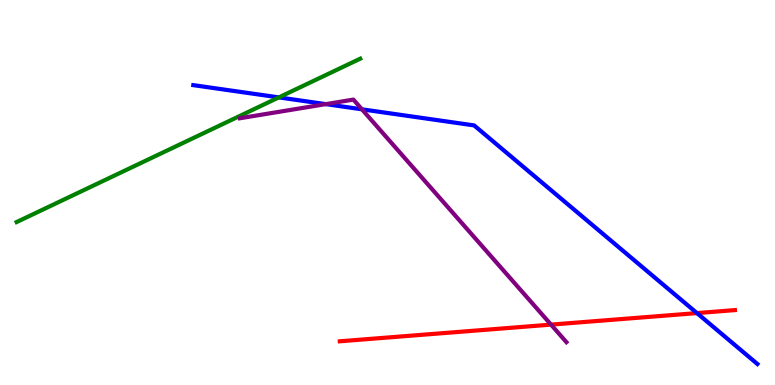[{'lines': ['blue', 'red'], 'intersections': [{'x': 8.99, 'y': 1.87}]}, {'lines': ['green', 'red'], 'intersections': []}, {'lines': ['purple', 'red'], 'intersections': [{'x': 7.11, 'y': 1.57}]}, {'lines': ['blue', 'green'], 'intersections': [{'x': 3.6, 'y': 7.47}]}, {'lines': ['blue', 'purple'], 'intersections': [{'x': 4.2, 'y': 7.3}, {'x': 4.67, 'y': 7.16}]}, {'lines': ['green', 'purple'], 'intersections': []}]